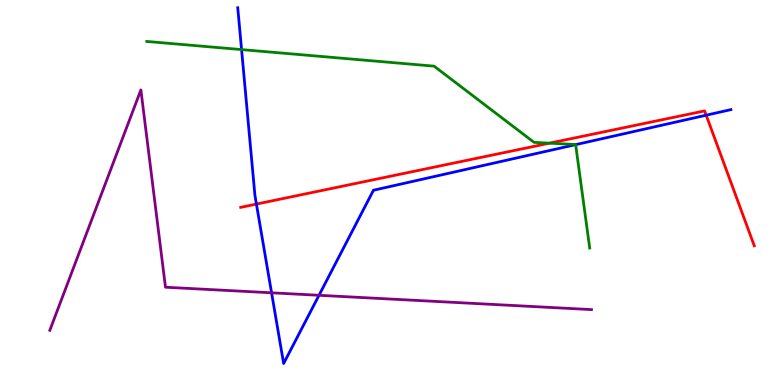[{'lines': ['blue', 'red'], 'intersections': [{'x': 3.31, 'y': 4.7}, {'x': 9.11, 'y': 7.01}]}, {'lines': ['green', 'red'], 'intersections': [{'x': 7.09, 'y': 6.28}]}, {'lines': ['purple', 'red'], 'intersections': []}, {'lines': ['blue', 'green'], 'intersections': [{'x': 3.12, 'y': 8.71}, {'x': 7.43, 'y': 6.24}]}, {'lines': ['blue', 'purple'], 'intersections': [{'x': 3.5, 'y': 2.39}, {'x': 4.12, 'y': 2.33}]}, {'lines': ['green', 'purple'], 'intersections': []}]